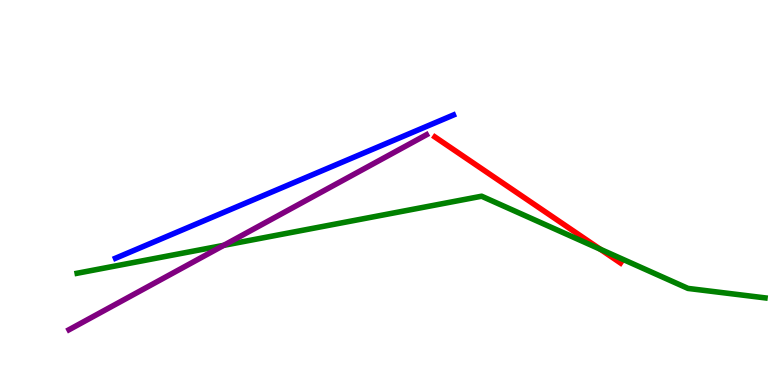[{'lines': ['blue', 'red'], 'intersections': []}, {'lines': ['green', 'red'], 'intersections': [{'x': 7.75, 'y': 3.53}]}, {'lines': ['purple', 'red'], 'intersections': []}, {'lines': ['blue', 'green'], 'intersections': []}, {'lines': ['blue', 'purple'], 'intersections': []}, {'lines': ['green', 'purple'], 'intersections': [{'x': 2.89, 'y': 3.63}]}]